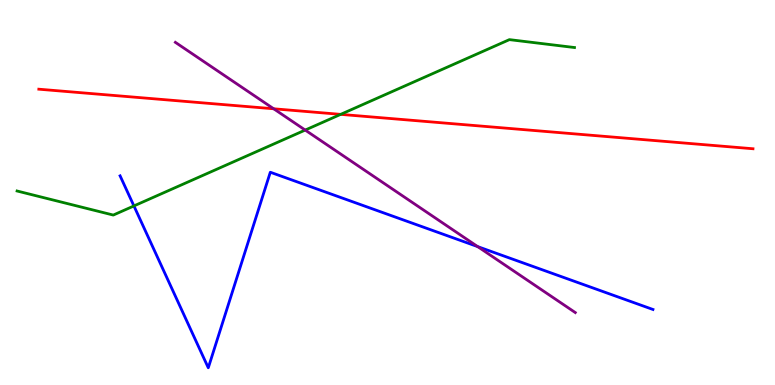[{'lines': ['blue', 'red'], 'intersections': []}, {'lines': ['green', 'red'], 'intersections': [{'x': 4.4, 'y': 7.03}]}, {'lines': ['purple', 'red'], 'intersections': [{'x': 3.53, 'y': 7.17}]}, {'lines': ['blue', 'green'], 'intersections': [{'x': 1.73, 'y': 4.65}]}, {'lines': ['blue', 'purple'], 'intersections': [{'x': 6.16, 'y': 3.59}]}, {'lines': ['green', 'purple'], 'intersections': [{'x': 3.94, 'y': 6.62}]}]